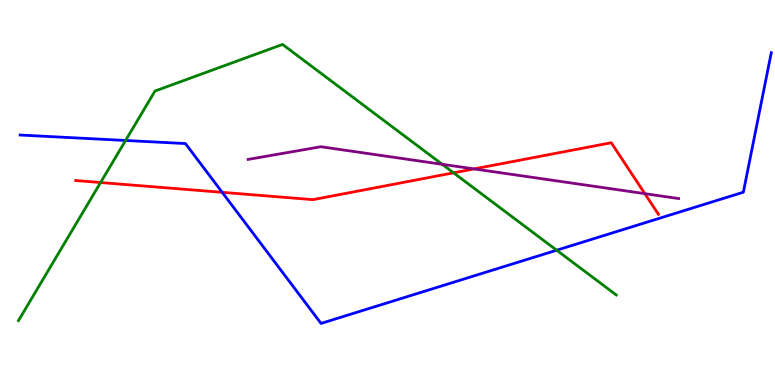[{'lines': ['blue', 'red'], 'intersections': [{'x': 2.87, 'y': 5.0}]}, {'lines': ['green', 'red'], 'intersections': [{'x': 1.3, 'y': 5.26}, {'x': 5.85, 'y': 5.51}]}, {'lines': ['purple', 'red'], 'intersections': [{'x': 6.12, 'y': 5.61}, {'x': 8.32, 'y': 4.97}]}, {'lines': ['blue', 'green'], 'intersections': [{'x': 1.62, 'y': 6.35}, {'x': 7.18, 'y': 3.5}]}, {'lines': ['blue', 'purple'], 'intersections': []}, {'lines': ['green', 'purple'], 'intersections': [{'x': 5.71, 'y': 5.73}]}]